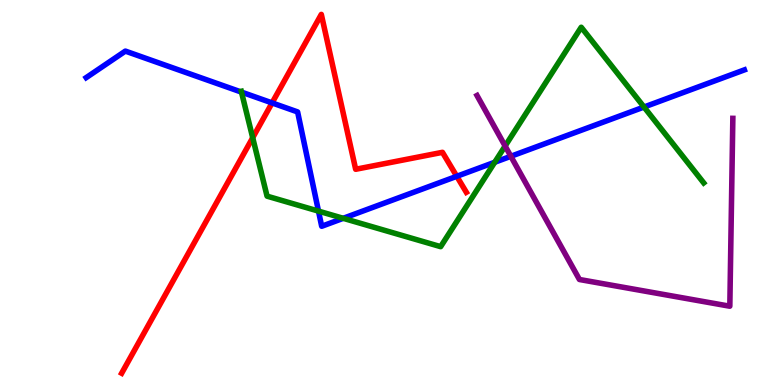[{'lines': ['blue', 'red'], 'intersections': [{'x': 3.51, 'y': 7.33}, {'x': 5.89, 'y': 5.42}]}, {'lines': ['green', 'red'], 'intersections': [{'x': 3.26, 'y': 6.42}]}, {'lines': ['purple', 'red'], 'intersections': []}, {'lines': ['blue', 'green'], 'intersections': [{'x': 3.12, 'y': 7.61}, {'x': 4.11, 'y': 4.52}, {'x': 4.43, 'y': 4.33}, {'x': 6.38, 'y': 5.79}, {'x': 8.31, 'y': 7.22}]}, {'lines': ['blue', 'purple'], 'intersections': [{'x': 6.59, 'y': 5.94}]}, {'lines': ['green', 'purple'], 'intersections': [{'x': 6.52, 'y': 6.21}]}]